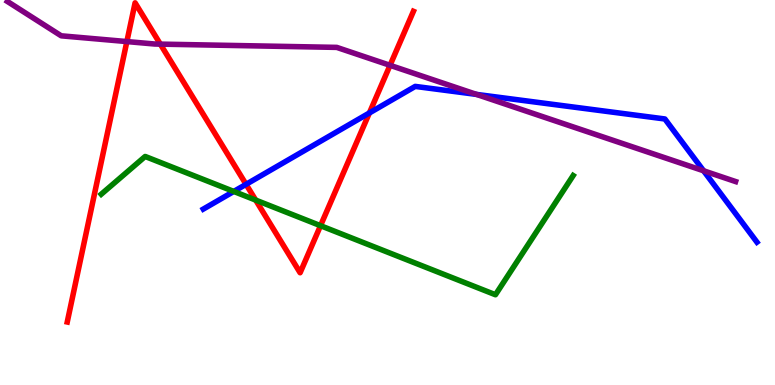[{'lines': ['blue', 'red'], 'intersections': [{'x': 3.17, 'y': 5.21}, {'x': 4.77, 'y': 7.07}]}, {'lines': ['green', 'red'], 'intersections': [{'x': 3.3, 'y': 4.8}, {'x': 4.14, 'y': 4.14}]}, {'lines': ['purple', 'red'], 'intersections': [{'x': 1.64, 'y': 8.92}, {'x': 2.07, 'y': 8.85}, {'x': 5.03, 'y': 8.3}]}, {'lines': ['blue', 'green'], 'intersections': [{'x': 3.02, 'y': 5.03}]}, {'lines': ['blue', 'purple'], 'intersections': [{'x': 6.15, 'y': 7.55}, {'x': 9.08, 'y': 5.56}]}, {'lines': ['green', 'purple'], 'intersections': []}]